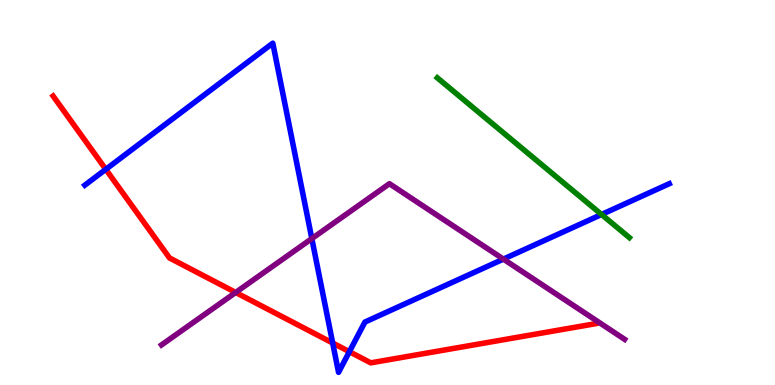[{'lines': ['blue', 'red'], 'intersections': [{'x': 1.37, 'y': 5.6}, {'x': 4.29, 'y': 1.09}, {'x': 4.51, 'y': 0.865}]}, {'lines': ['green', 'red'], 'intersections': []}, {'lines': ['purple', 'red'], 'intersections': [{'x': 3.04, 'y': 2.4}]}, {'lines': ['blue', 'green'], 'intersections': [{'x': 7.76, 'y': 4.43}]}, {'lines': ['blue', 'purple'], 'intersections': [{'x': 4.02, 'y': 3.8}, {'x': 6.5, 'y': 3.27}]}, {'lines': ['green', 'purple'], 'intersections': []}]